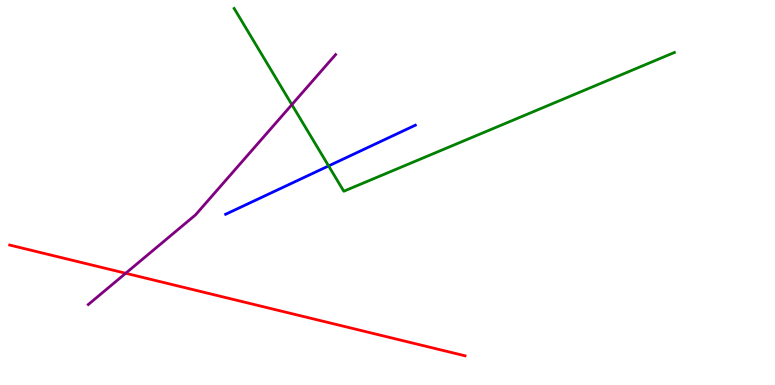[{'lines': ['blue', 'red'], 'intersections': []}, {'lines': ['green', 'red'], 'intersections': []}, {'lines': ['purple', 'red'], 'intersections': [{'x': 1.62, 'y': 2.9}]}, {'lines': ['blue', 'green'], 'intersections': [{'x': 4.24, 'y': 5.69}]}, {'lines': ['blue', 'purple'], 'intersections': []}, {'lines': ['green', 'purple'], 'intersections': [{'x': 3.77, 'y': 7.28}]}]